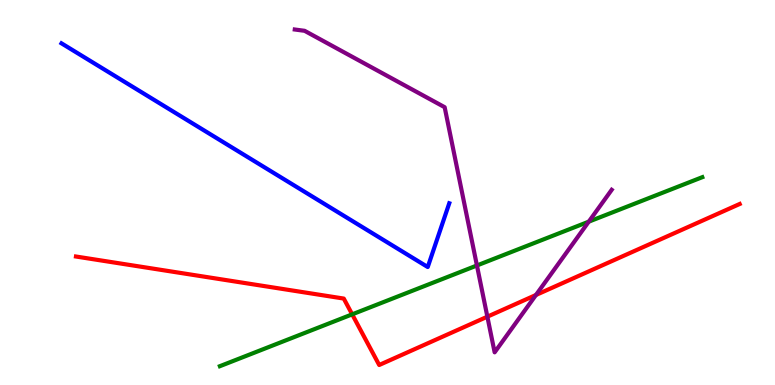[{'lines': ['blue', 'red'], 'intersections': []}, {'lines': ['green', 'red'], 'intersections': [{'x': 4.54, 'y': 1.84}]}, {'lines': ['purple', 'red'], 'intersections': [{'x': 6.29, 'y': 1.77}, {'x': 6.92, 'y': 2.34}]}, {'lines': ['blue', 'green'], 'intersections': []}, {'lines': ['blue', 'purple'], 'intersections': []}, {'lines': ['green', 'purple'], 'intersections': [{'x': 6.15, 'y': 3.1}, {'x': 7.6, 'y': 4.24}]}]